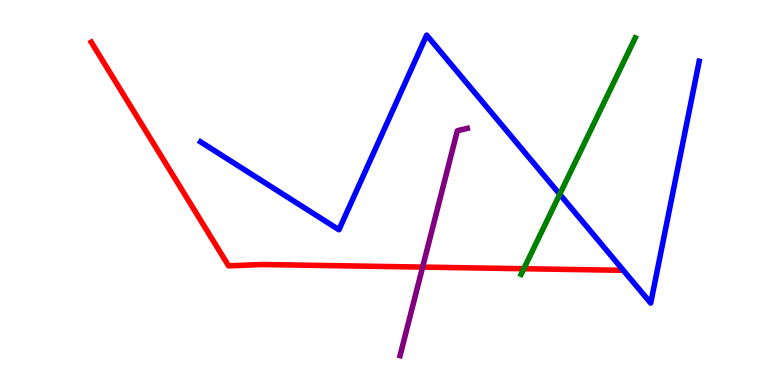[{'lines': ['blue', 'red'], 'intersections': []}, {'lines': ['green', 'red'], 'intersections': [{'x': 6.76, 'y': 3.02}]}, {'lines': ['purple', 'red'], 'intersections': [{'x': 5.45, 'y': 3.06}]}, {'lines': ['blue', 'green'], 'intersections': [{'x': 7.22, 'y': 4.95}]}, {'lines': ['blue', 'purple'], 'intersections': []}, {'lines': ['green', 'purple'], 'intersections': []}]